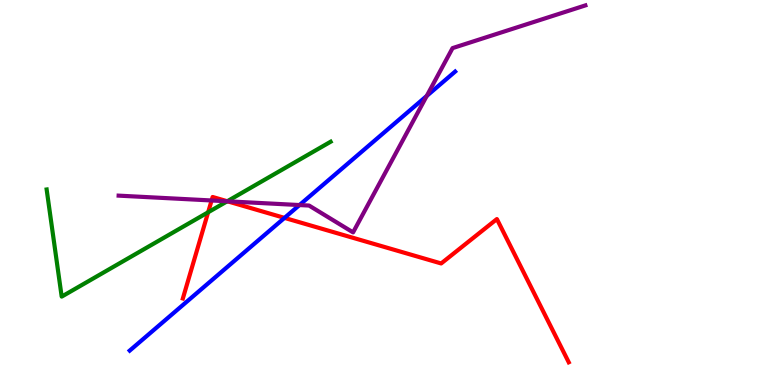[{'lines': ['blue', 'red'], 'intersections': [{'x': 3.67, 'y': 4.34}]}, {'lines': ['green', 'red'], 'intersections': [{'x': 2.69, 'y': 4.49}, {'x': 2.93, 'y': 4.77}]}, {'lines': ['purple', 'red'], 'intersections': [{'x': 2.73, 'y': 4.79}, {'x': 2.94, 'y': 4.77}]}, {'lines': ['blue', 'green'], 'intersections': []}, {'lines': ['blue', 'purple'], 'intersections': [{'x': 3.86, 'y': 4.67}, {'x': 5.51, 'y': 7.51}]}, {'lines': ['green', 'purple'], 'intersections': [{'x': 2.93, 'y': 4.77}]}]